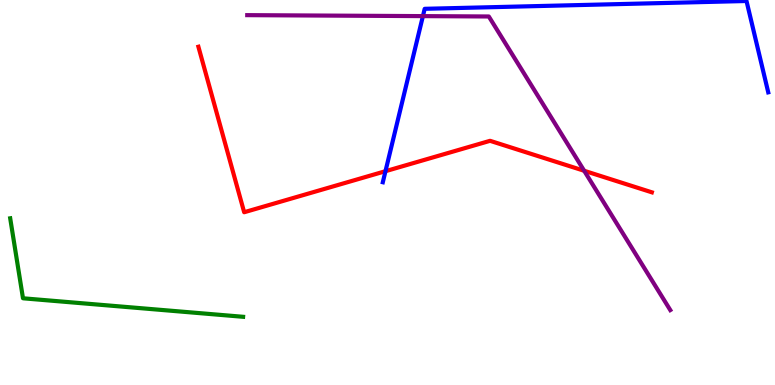[{'lines': ['blue', 'red'], 'intersections': [{'x': 4.97, 'y': 5.55}]}, {'lines': ['green', 'red'], 'intersections': []}, {'lines': ['purple', 'red'], 'intersections': [{'x': 7.54, 'y': 5.56}]}, {'lines': ['blue', 'green'], 'intersections': []}, {'lines': ['blue', 'purple'], 'intersections': [{'x': 5.46, 'y': 9.58}]}, {'lines': ['green', 'purple'], 'intersections': []}]